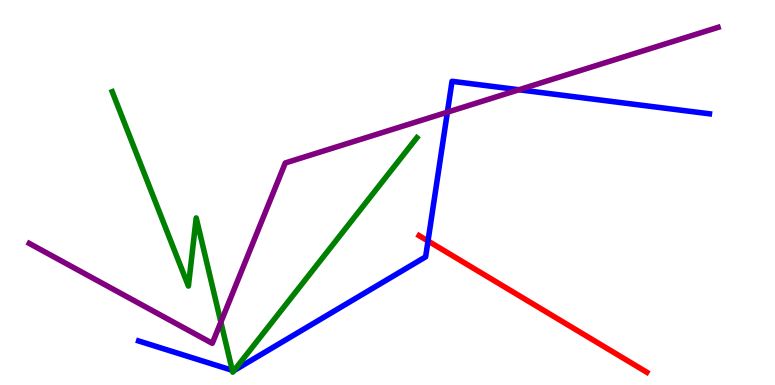[{'lines': ['blue', 'red'], 'intersections': [{'x': 5.52, 'y': 3.74}]}, {'lines': ['green', 'red'], 'intersections': []}, {'lines': ['purple', 'red'], 'intersections': []}, {'lines': ['blue', 'green'], 'intersections': [{'x': 3.0, 'y': 0.382}, {'x': 3.02, 'y': 0.375}]}, {'lines': ['blue', 'purple'], 'intersections': [{'x': 5.77, 'y': 7.09}, {'x': 6.7, 'y': 7.67}]}, {'lines': ['green', 'purple'], 'intersections': [{'x': 2.85, 'y': 1.63}]}]